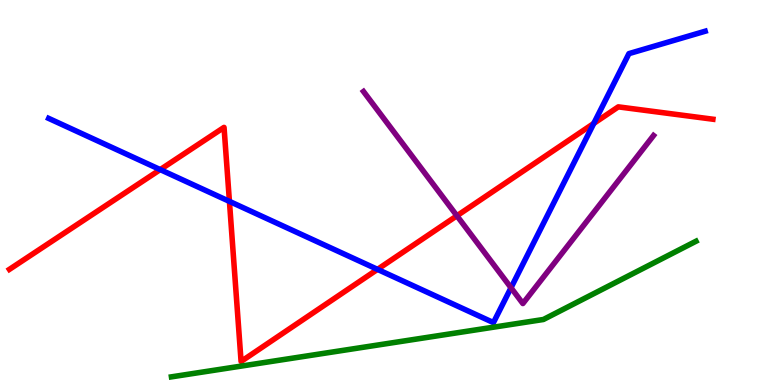[{'lines': ['blue', 'red'], 'intersections': [{'x': 2.07, 'y': 5.59}, {'x': 2.96, 'y': 4.77}, {'x': 4.87, 'y': 3.0}, {'x': 7.66, 'y': 6.79}]}, {'lines': ['green', 'red'], 'intersections': []}, {'lines': ['purple', 'red'], 'intersections': [{'x': 5.9, 'y': 4.4}]}, {'lines': ['blue', 'green'], 'intersections': []}, {'lines': ['blue', 'purple'], 'intersections': [{'x': 6.59, 'y': 2.53}]}, {'lines': ['green', 'purple'], 'intersections': []}]